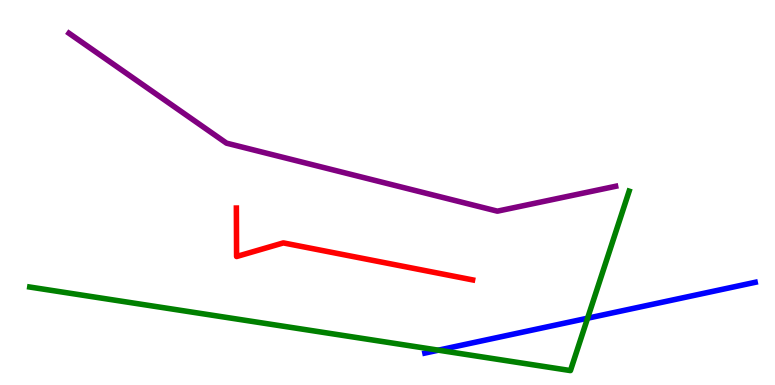[{'lines': ['blue', 'red'], 'intersections': []}, {'lines': ['green', 'red'], 'intersections': []}, {'lines': ['purple', 'red'], 'intersections': []}, {'lines': ['blue', 'green'], 'intersections': [{'x': 5.66, 'y': 0.905}, {'x': 7.58, 'y': 1.73}]}, {'lines': ['blue', 'purple'], 'intersections': []}, {'lines': ['green', 'purple'], 'intersections': []}]